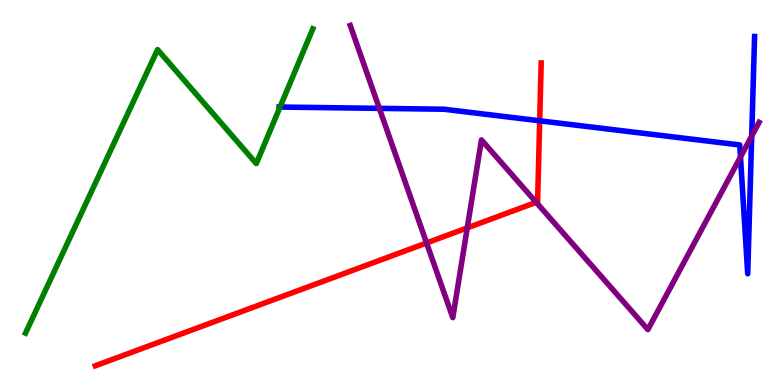[{'lines': ['blue', 'red'], 'intersections': [{'x': 6.96, 'y': 6.86}]}, {'lines': ['green', 'red'], 'intersections': []}, {'lines': ['purple', 'red'], 'intersections': [{'x': 5.5, 'y': 3.69}, {'x': 6.03, 'y': 4.08}, {'x': 6.92, 'y': 4.75}]}, {'lines': ['blue', 'green'], 'intersections': [{'x': 3.61, 'y': 7.22}]}, {'lines': ['blue', 'purple'], 'intersections': [{'x': 4.89, 'y': 7.19}, {'x': 9.55, 'y': 5.92}, {'x': 9.7, 'y': 6.47}]}, {'lines': ['green', 'purple'], 'intersections': []}]